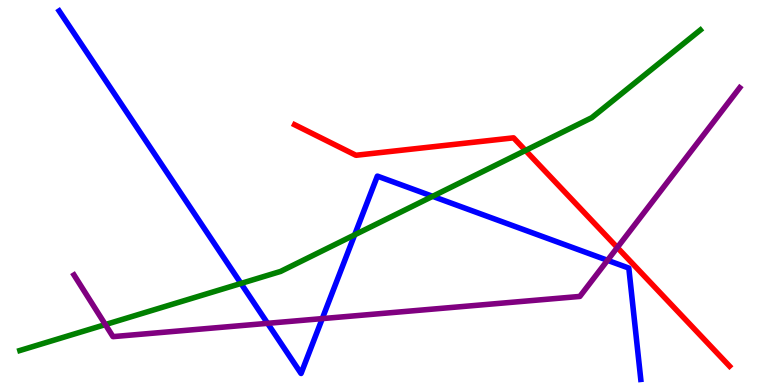[{'lines': ['blue', 'red'], 'intersections': []}, {'lines': ['green', 'red'], 'intersections': [{'x': 6.78, 'y': 6.09}]}, {'lines': ['purple', 'red'], 'intersections': [{'x': 7.97, 'y': 3.57}]}, {'lines': ['blue', 'green'], 'intersections': [{'x': 3.11, 'y': 2.64}, {'x': 4.58, 'y': 3.9}, {'x': 5.58, 'y': 4.9}]}, {'lines': ['blue', 'purple'], 'intersections': [{'x': 3.45, 'y': 1.6}, {'x': 4.16, 'y': 1.72}, {'x': 7.84, 'y': 3.24}]}, {'lines': ['green', 'purple'], 'intersections': [{'x': 1.36, 'y': 1.57}]}]